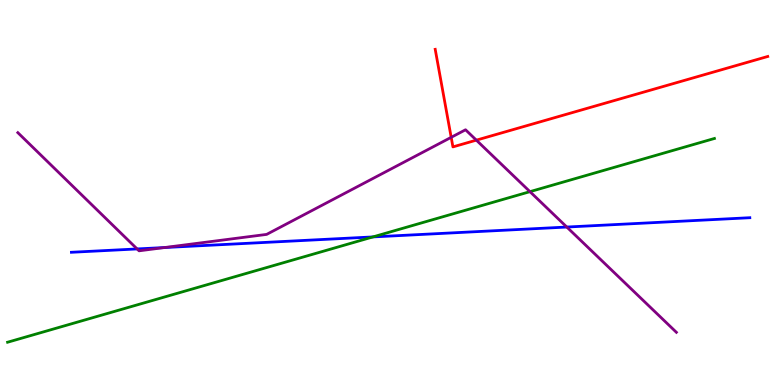[{'lines': ['blue', 'red'], 'intersections': []}, {'lines': ['green', 'red'], 'intersections': []}, {'lines': ['purple', 'red'], 'intersections': [{'x': 5.82, 'y': 6.43}, {'x': 6.15, 'y': 6.36}]}, {'lines': ['blue', 'green'], 'intersections': [{'x': 4.81, 'y': 3.85}]}, {'lines': ['blue', 'purple'], 'intersections': [{'x': 1.77, 'y': 3.53}, {'x': 2.12, 'y': 3.57}, {'x': 7.31, 'y': 4.1}]}, {'lines': ['green', 'purple'], 'intersections': [{'x': 6.84, 'y': 5.02}]}]